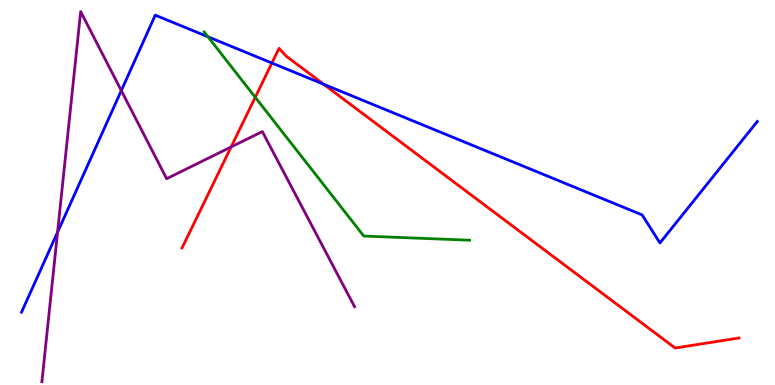[{'lines': ['blue', 'red'], 'intersections': [{'x': 3.51, 'y': 8.36}, {'x': 4.18, 'y': 7.81}]}, {'lines': ['green', 'red'], 'intersections': [{'x': 3.29, 'y': 7.47}]}, {'lines': ['purple', 'red'], 'intersections': [{'x': 2.98, 'y': 6.18}]}, {'lines': ['blue', 'green'], 'intersections': [{'x': 2.68, 'y': 9.05}]}, {'lines': ['blue', 'purple'], 'intersections': [{'x': 0.743, 'y': 3.97}, {'x': 1.57, 'y': 7.65}]}, {'lines': ['green', 'purple'], 'intersections': []}]